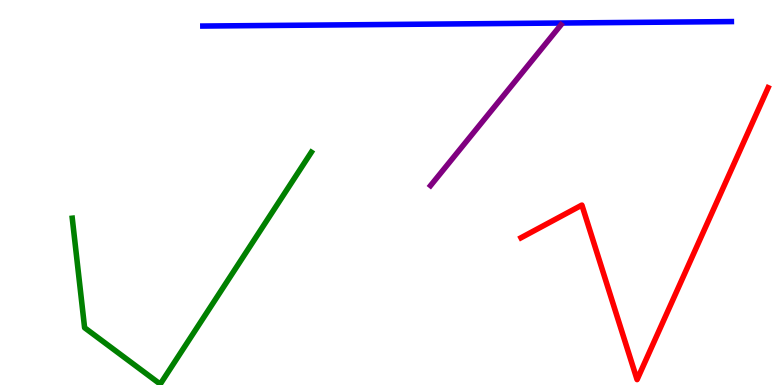[{'lines': ['blue', 'red'], 'intersections': []}, {'lines': ['green', 'red'], 'intersections': []}, {'lines': ['purple', 'red'], 'intersections': []}, {'lines': ['blue', 'green'], 'intersections': []}, {'lines': ['blue', 'purple'], 'intersections': []}, {'lines': ['green', 'purple'], 'intersections': []}]